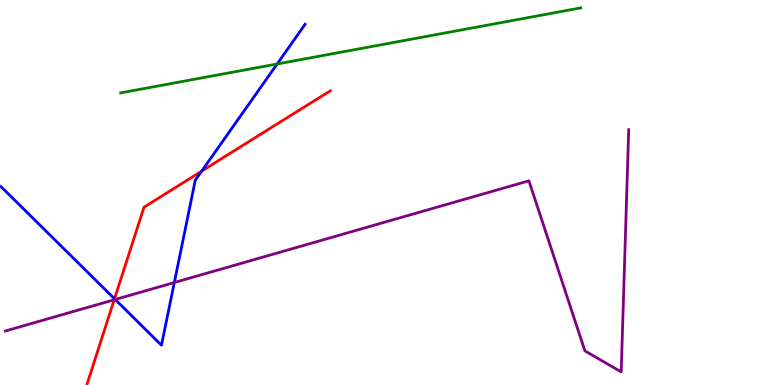[{'lines': ['blue', 'red'], 'intersections': [{'x': 1.48, 'y': 2.24}, {'x': 2.6, 'y': 5.56}]}, {'lines': ['green', 'red'], 'intersections': []}, {'lines': ['purple', 'red'], 'intersections': [{'x': 1.47, 'y': 2.21}]}, {'lines': ['blue', 'green'], 'intersections': [{'x': 3.58, 'y': 8.34}]}, {'lines': ['blue', 'purple'], 'intersections': [{'x': 1.49, 'y': 2.22}, {'x': 2.25, 'y': 2.66}]}, {'lines': ['green', 'purple'], 'intersections': []}]